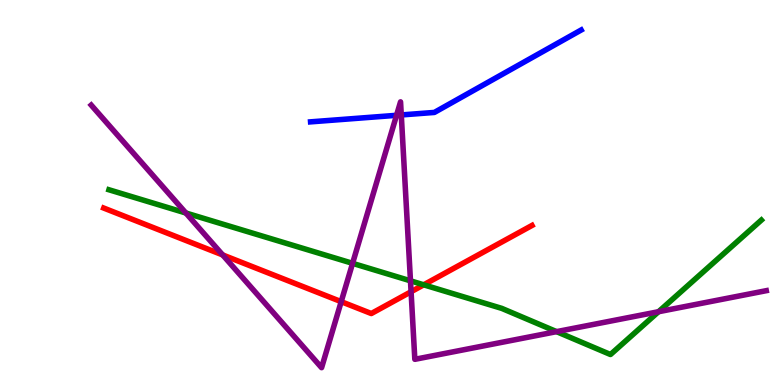[{'lines': ['blue', 'red'], 'intersections': []}, {'lines': ['green', 'red'], 'intersections': [{'x': 5.47, 'y': 2.6}]}, {'lines': ['purple', 'red'], 'intersections': [{'x': 2.87, 'y': 3.38}, {'x': 4.4, 'y': 2.16}, {'x': 5.3, 'y': 2.42}]}, {'lines': ['blue', 'green'], 'intersections': []}, {'lines': ['blue', 'purple'], 'intersections': [{'x': 5.12, 'y': 7.0}, {'x': 5.18, 'y': 7.01}]}, {'lines': ['green', 'purple'], 'intersections': [{'x': 2.4, 'y': 4.47}, {'x': 4.55, 'y': 3.16}, {'x': 5.3, 'y': 2.71}, {'x': 7.18, 'y': 1.39}, {'x': 8.5, 'y': 1.9}]}]